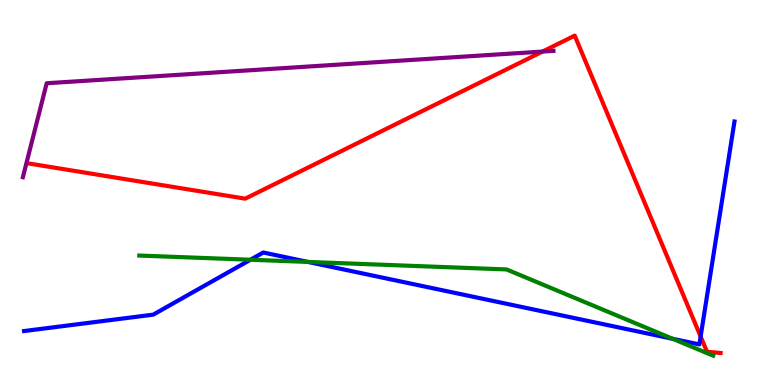[{'lines': ['blue', 'red'], 'intersections': [{'x': 9.04, 'y': 1.26}]}, {'lines': ['green', 'red'], 'intersections': []}, {'lines': ['purple', 'red'], 'intersections': [{'x': 7.0, 'y': 8.66}]}, {'lines': ['blue', 'green'], 'intersections': [{'x': 3.23, 'y': 3.25}, {'x': 3.97, 'y': 3.2}, {'x': 8.68, 'y': 1.2}]}, {'lines': ['blue', 'purple'], 'intersections': []}, {'lines': ['green', 'purple'], 'intersections': []}]